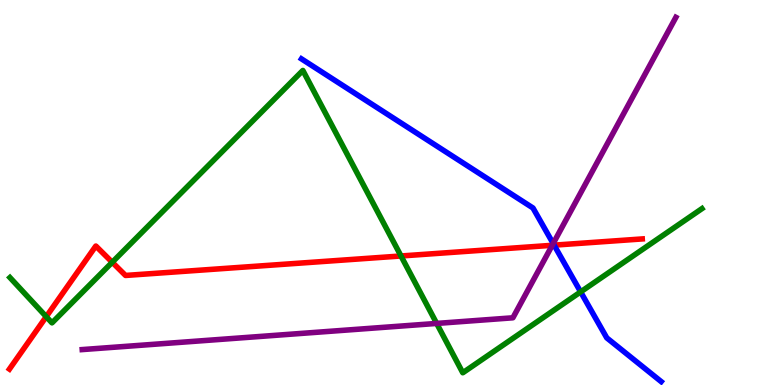[{'lines': ['blue', 'red'], 'intersections': [{'x': 7.15, 'y': 3.63}]}, {'lines': ['green', 'red'], 'intersections': [{'x': 0.597, 'y': 1.77}, {'x': 1.45, 'y': 3.19}, {'x': 5.17, 'y': 3.35}]}, {'lines': ['purple', 'red'], 'intersections': [{'x': 7.13, 'y': 3.63}]}, {'lines': ['blue', 'green'], 'intersections': [{'x': 7.49, 'y': 2.42}]}, {'lines': ['blue', 'purple'], 'intersections': [{'x': 7.14, 'y': 3.67}]}, {'lines': ['green', 'purple'], 'intersections': [{'x': 5.63, 'y': 1.6}]}]